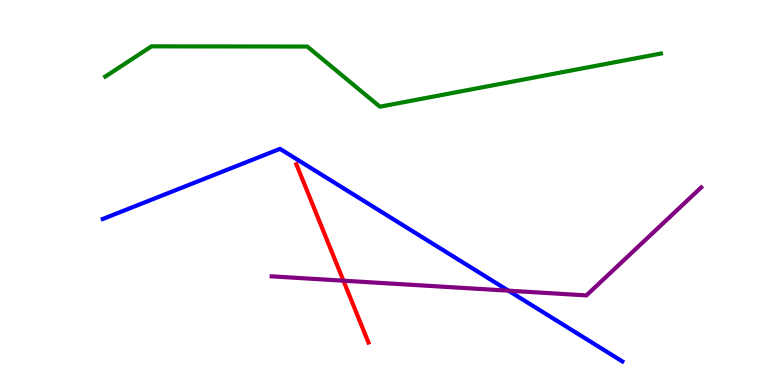[{'lines': ['blue', 'red'], 'intersections': []}, {'lines': ['green', 'red'], 'intersections': []}, {'lines': ['purple', 'red'], 'intersections': [{'x': 4.43, 'y': 2.71}]}, {'lines': ['blue', 'green'], 'intersections': []}, {'lines': ['blue', 'purple'], 'intersections': [{'x': 6.56, 'y': 2.45}]}, {'lines': ['green', 'purple'], 'intersections': []}]